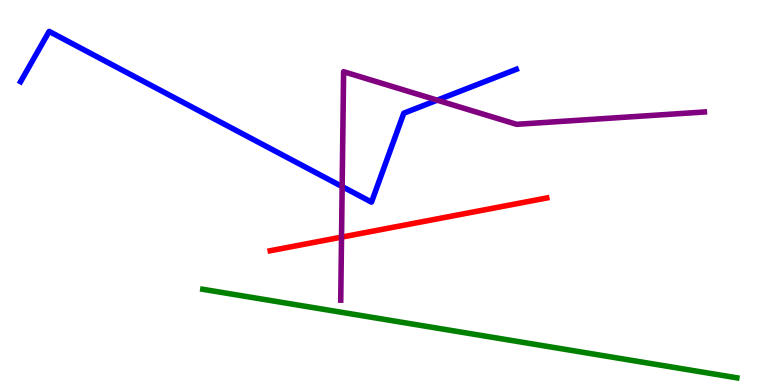[{'lines': ['blue', 'red'], 'intersections': []}, {'lines': ['green', 'red'], 'intersections': []}, {'lines': ['purple', 'red'], 'intersections': [{'x': 4.41, 'y': 3.84}]}, {'lines': ['blue', 'green'], 'intersections': []}, {'lines': ['blue', 'purple'], 'intersections': [{'x': 4.42, 'y': 5.15}, {'x': 5.64, 'y': 7.4}]}, {'lines': ['green', 'purple'], 'intersections': []}]